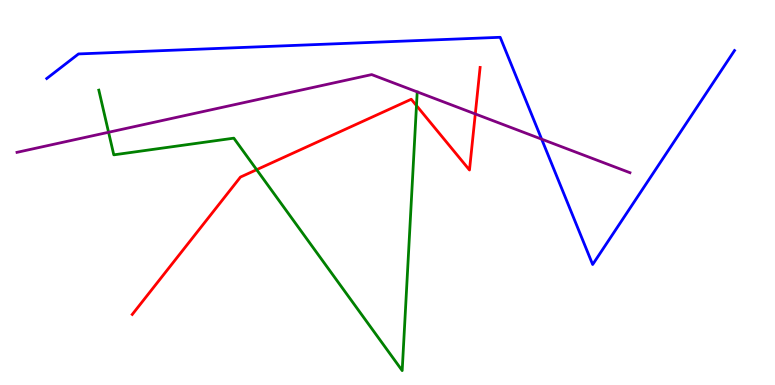[{'lines': ['blue', 'red'], 'intersections': []}, {'lines': ['green', 'red'], 'intersections': [{'x': 3.31, 'y': 5.59}, {'x': 5.37, 'y': 7.26}]}, {'lines': ['purple', 'red'], 'intersections': [{'x': 6.13, 'y': 7.04}]}, {'lines': ['blue', 'green'], 'intersections': []}, {'lines': ['blue', 'purple'], 'intersections': [{'x': 6.99, 'y': 6.39}]}, {'lines': ['green', 'purple'], 'intersections': [{'x': 1.4, 'y': 6.56}]}]